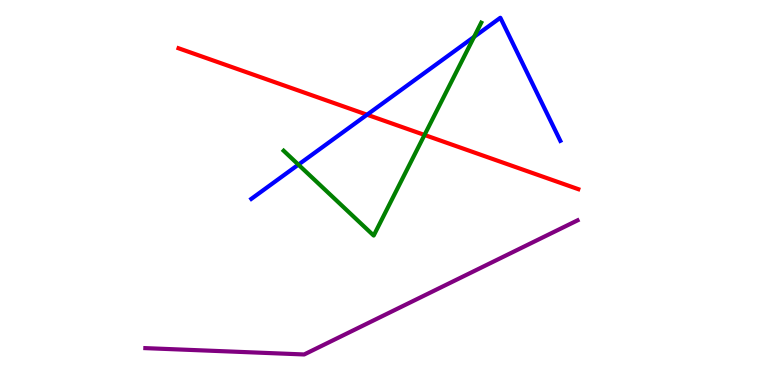[{'lines': ['blue', 'red'], 'intersections': [{'x': 4.74, 'y': 7.02}]}, {'lines': ['green', 'red'], 'intersections': [{'x': 5.48, 'y': 6.49}]}, {'lines': ['purple', 'red'], 'intersections': []}, {'lines': ['blue', 'green'], 'intersections': [{'x': 3.85, 'y': 5.72}, {'x': 6.12, 'y': 9.04}]}, {'lines': ['blue', 'purple'], 'intersections': []}, {'lines': ['green', 'purple'], 'intersections': []}]